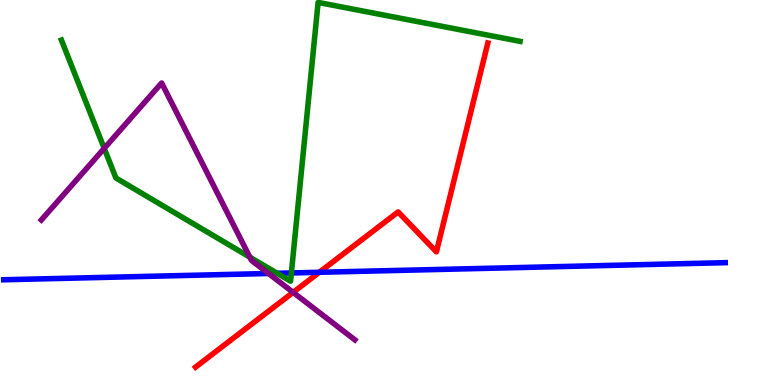[{'lines': ['blue', 'red'], 'intersections': [{'x': 4.12, 'y': 2.93}]}, {'lines': ['green', 'red'], 'intersections': []}, {'lines': ['purple', 'red'], 'intersections': [{'x': 3.78, 'y': 2.41}]}, {'lines': ['blue', 'green'], 'intersections': [{'x': 3.58, 'y': 2.9}, {'x': 3.76, 'y': 2.91}]}, {'lines': ['blue', 'purple'], 'intersections': [{'x': 3.46, 'y': 2.9}]}, {'lines': ['green', 'purple'], 'intersections': [{'x': 1.34, 'y': 6.15}, {'x': 3.22, 'y': 3.32}]}]